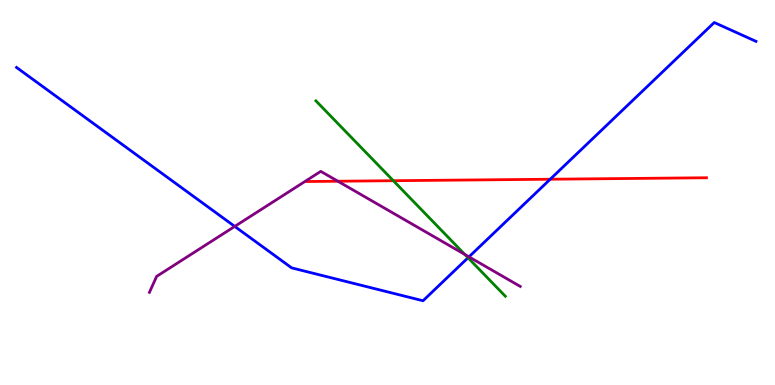[{'lines': ['blue', 'red'], 'intersections': [{'x': 7.1, 'y': 5.34}]}, {'lines': ['green', 'red'], 'intersections': [{'x': 5.08, 'y': 5.31}]}, {'lines': ['purple', 'red'], 'intersections': [{'x': 4.36, 'y': 5.29}]}, {'lines': ['blue', 'green'], 'intersections': [{'x': 6.04, 'y': 3.31}]}, {'lines': ['blue', 'purple'], 'intersections': [{'x': 3.03, 'y': 4.12}, {'x': 6.05, 'y': 3.33}]}, {'lines': ['green', 'purple'], 'intersections': [{'x': 6.0, 'y': 3.39}]}]